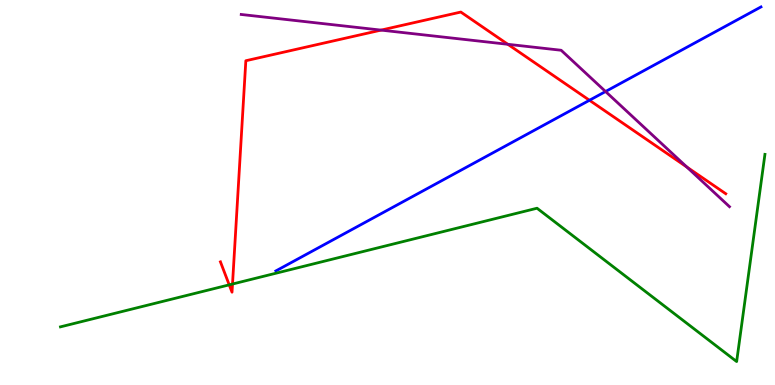[{'lines': ['blue', 'red'], 'intersections': [{'x': 7.61, 'y': 7.4}]}, {'lines': ['green', 'red'], 'intersections': [{'x': 2.96, 'y': 2.6}, {'x': 3.0, 'y': 2.62}]}, {'lines': ['purple', 'red'], 'intersections': [{'x': 4.92, 'y': 9.22}, {'x': 6.55, 'y': 8.85}, {'x': 8.86, 'y': 5.66}]}, {'lines': ['blue', 'green'], 'intersections': []}, {'lines': ['blue', 'purple'], 'intersections': [{'x': 7.81, 'y': 7.62}]}, {'lines': ['green', 'purple'], 'intersections': []}]